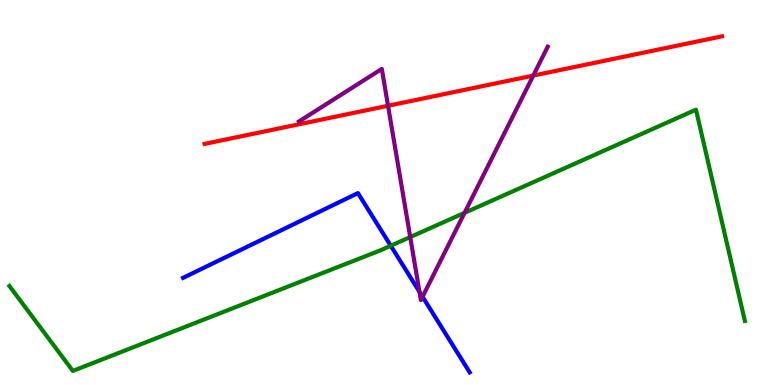[{'lines': ['blue', 'red'], 'intersections': []}, {'lines': ['green', 'red'], 'intersections': []}, {'lines': ['purple', 'red'], 'intersections': [{'x': 5.01, 'y': 7.25}, {'x': 6.88, 'y': 8.04}]}, {'lines': ['blue', 'green'], 'intersections': [{'x': 5.04, 'y': 3.62}]}, {'lines': ['blue', 'purple'], 'intersections': [{'x': 5.41, 'y': 2.42}, {'x': 5.45, 'y': 2.29}]}, {'lines': ['green', 'purple'], 'intersections': [{'x': 5.29, 'y': 3.84}, {'x': 5.99, 'y': 4.47}]}]